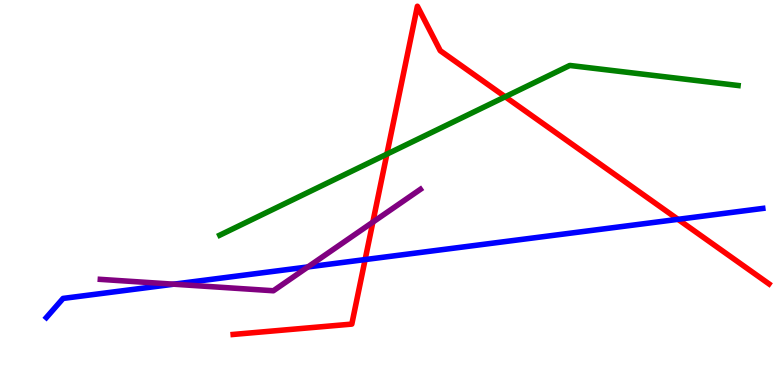[{'lines': ['blue', 'red'], 'intersections': [{'x': 4.71, 'y': 3.26}, {'x': 8.75, 'y': 4.3}]}, {'lines': ['green', 'red'], 'intersections': [{'x': 4.99, 'y': 6.0}, {'x': 6.52, 'y': 7.49}]}, {'lines': ['purple', 'red'], 'intersections': [{'x': 4.81, 'y': 4.23}]}, {'lines': ['blue', 'green'], 'intersections': []}, {'lines': ['blue', 'purple'], 'intersections': [{'x': 2.24, 'y': 2.62}, {'x': 3.97, 'y': 3.07}]}, {'lines': ['green', 'purple'], 'intersections': []}]